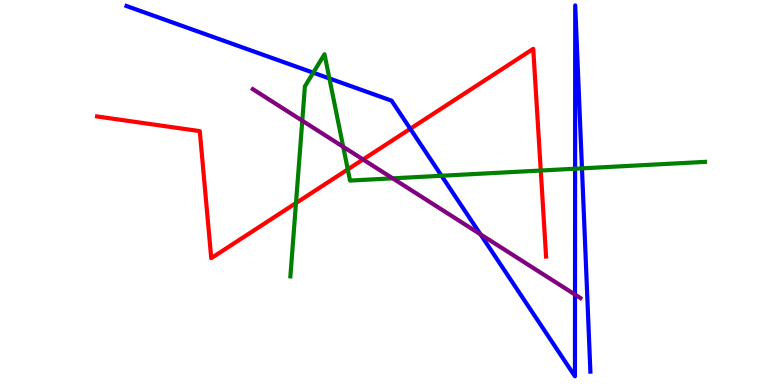[{'lines': ['blue', 'red'], 'intersections': [{'x': 5.29, 'y': 6.65}]}, {'lines': ['green', 'red'], 'intersections': [{'x': 3.82, 'y': 4.73}, {'x': 4.49, 'y': 5.6}, {'x': 6.98, 'y': 5.57}]}, {'lines': ['purple', 'red'], 'intersections': [{'x': 4.68, 'y': 5.86}]}, {'lines': ['blue', 'green'], 'intersections': [{'x': 4.04, 'y': 8.11}, {'x': 4.25, 'y': 7.96}, {'x': 5.7, 'y': 5.43}, {'x': 7.42, 'y': 5.62}, {'x': 7.51, 'y': 5.63}]}, {'lines': ['blue', 'purple'], 'intersections': [{'x': 6.2, 'y': 3.91}, {'x': 7.42, 'y': 2.35}]}, {'lines': ['green', 'purple'], 'intersections': [{'x': 3.9, 'y': 6.86}, {'x': 4.43, 'y': 6.19}, {'x': 5.07, 'y': 5.37}]}]